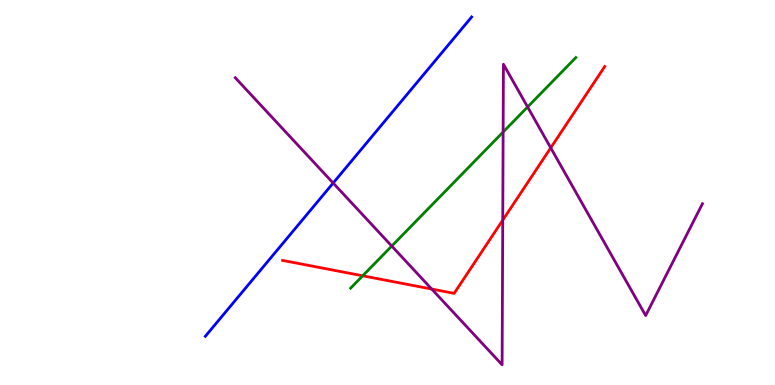[{'lines': ['blue', 'red'], 'intersections': []}, {'lines': ['green', 'red'], 'intersections': [{'x': 4.68, 'y': 2.84}]}, {'lines': ['purple', 'red'], 'intersections': [{'x': 5.57, 'y': 2.49}, {'x': 6.49, 'y': 4.28}, {'x': 7.11, 'y': 6.16}]}, {'lines': ['blue', 'green'], 'intersections': []}, {'lines': ['blue', 'purple'], 'intersections': [{'x': 4.3, 'y': 5.25}]}, {'lines': ['green', 'purple'], 'intersections': [{'x': 5.05, 'y': 3.61}, {'x': 6.49, 'y': 6.57}, {'x': 6.81, 'y': 7.22}]}]